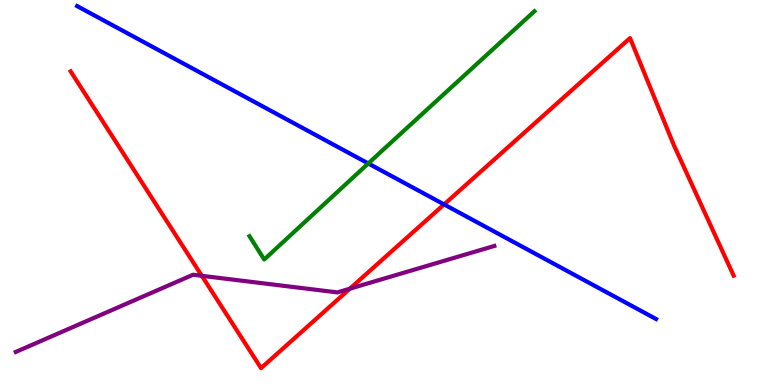[{'lines': ['blue', 'red'], 'intersections': [{'x': 5.73, 'y': 4.69}]}, {'lines': ['green', 'red'], 'intersections': []}, {'lines': ['purple', 'red'], 'intersections': [{'x': 2.6, 'y': 2.84}, {'x': 4.51, 'y': 2.5}]}, {'lines': ['blue', 'green'], 'intersections': [{'x': 4.75, 'y': 5.75}]}, {'lines': ['blue', 'purple'], 'intersections': []}, {'lines': ['green', 'purple'], 'intersections': []}]